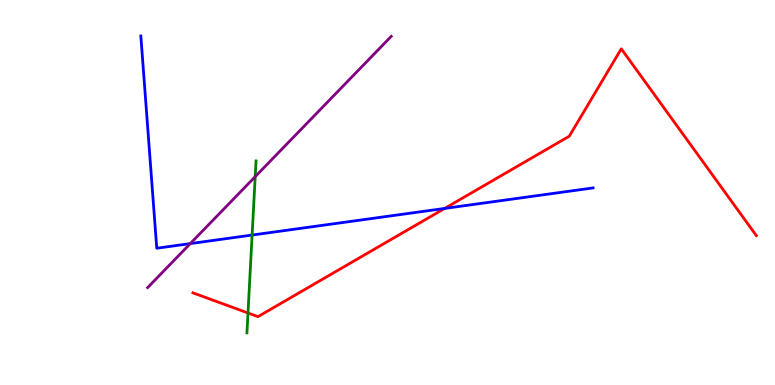[{'lines': ['blue', 'red'], 'intersections': [{'x': 5.74, 'y': 4.59}]}, {'lines': ['green', 'red'], 'intersections': [{'x': 3.2, 'y': 1.87}]}, {'lines': ['purple', 'red'], 'intersections': []}, {'lines': ['blue', 'green'], 'intersections': [{'x': 3.25, 'y': 3.89}]}, {'lines': ['blue', 'purple'], 'intersections': [{'x': 2.46, 'y': 3.67}]}, {'lines': ['green', 'purple'], 'intersections': [{'x': 3.29, 'y': 5.41}]}]